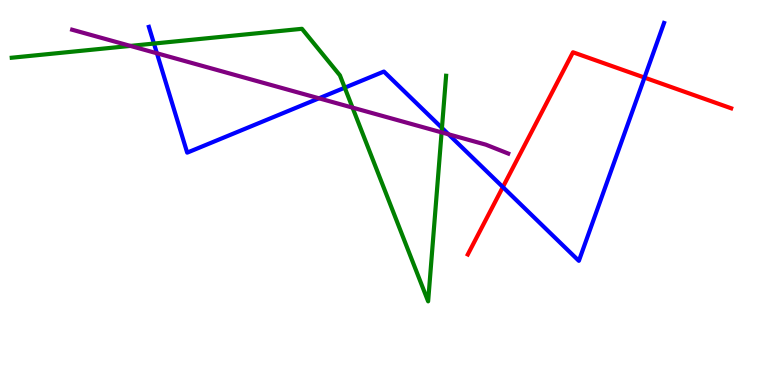[{'lines': ['blue', 'red'], 'intersections': [{'x': 6.49, 'y': 5.14}, {'x': 8.32, 'y': 7.98}]}, {'lines': ['green', 'red'], 'intersections': []}, {'lines': ['purple', 'red'], 'intersections': []}, {'lines': ['blue', 'green'], 'intersections': [{'x': 1.99, 'y': 8.87}, {'x': 4.45, 'y': 7.72}, {'x': 5.7, 'y': 6.68}]}, {'lines': ['blue', 'purple'], 'intersections': [{'x': 2.02, 'y': 8.62}, {'x': 4.12, 'y': 7.45}, {'x': 5.79, 'y': 6.51}]}, {'lines': ['green', 'purple'], 'intersections': [{'x': 1.68, 'y': 8.81}, {'x': 4.55, 'y': 7.2}, {'x': 5.7, 'y': 6.56}]}]